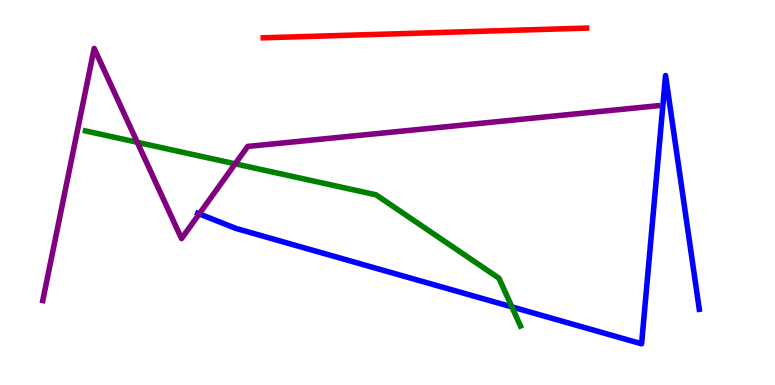[{'lines': ['blue', 'red'], 'intersections': []}, {'lines': ['green', 'red'], 'intersections': []}, {'lines': ['purple', 'red'], 'intersections': []}, {'lines': ['blue', 'green'], 'intersections': [{'x': 6.6, 'y': 2.03}]}, {'lines': ['blue', 'purple'], 'intersections': [{'x': 2.57, 'y': 4.44}]}, {'lines': ['green', 'purple'], 'intersections': [{'x': 1.77, 'y': 6.3}, {'x': 3.03, 'y': 5.74}]}]